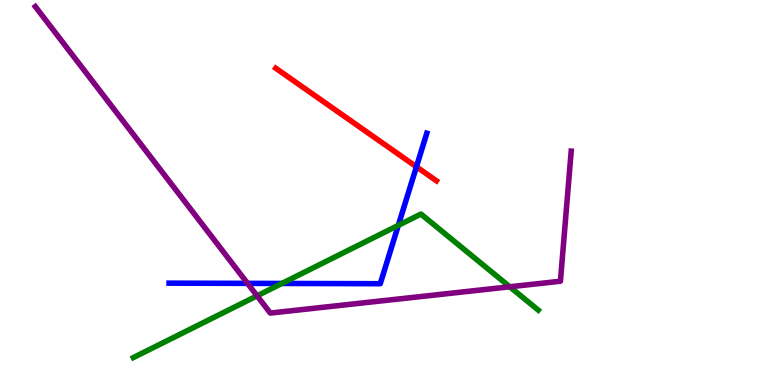[{'lines': ['blue', 'red'], 'intersections': [{'x': 5.37, 'y': 5.67}]}, {'lines': ['green', 'red'], 'intersections': []}, {'lines': ['purple', 'red'], 'intersections': []}, {'lines': ['blue', 'green'], 'intersections': [{'x': 3.64, 'y': 2.64}, {'x': 5.14, 'y': 4.15}]}, {'lines': ['blue', 'purple'], 'intersections': [{'x': 3.19, 'y': 2.64}]}, {'lines': ['green', 'purple'], 'intersections': [{'x': 3.32, 'y': 2.32}, {'x': 6.58, 'y': 2.55}]}]